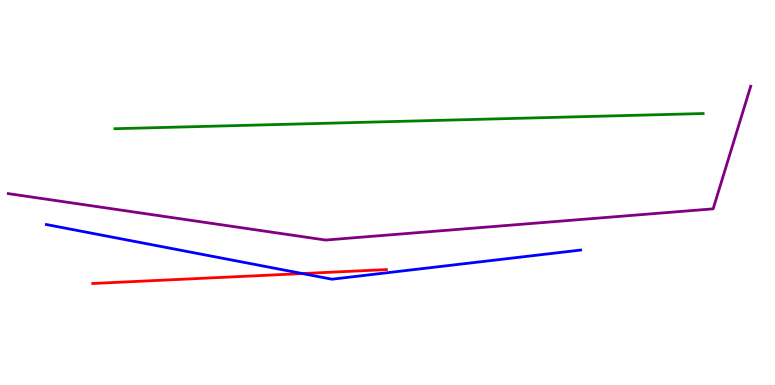[{'lines': ['blue', 'red'], 'intersections': [{'x': 3.9, 'y': 2.89}]}, {'lines': ['green', 'red'], 'intersections': []}, {'lines': ['purple', 'red'], 'intersections': []}, {'lines': ['blue', 'green'], 'intersections': []}, {'lines': ['blue', 'purple'], 'intersections': []}, {'lines': ['green', 'purple'], 'intersections': []}]